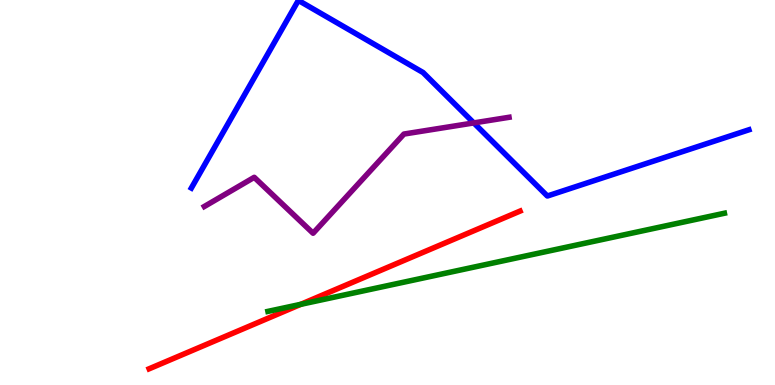[{'lines': ['blue', 'red'], 'intersections': []}, {'lines': ['green', 'red'], 'intersections': [{'x': 3.88, 'y': 2.1}]}, {'lines': ['purple', 'red'], 'intersections': []}, {'lines': ['blue', 'green'], 'intersections': []}, {'lines': ['blue', 'purple'], 'intersections': [{'x': 6.11, 'y': 6.81}]}, {'lines': ['green', 'purple'], 'intersections': []}]